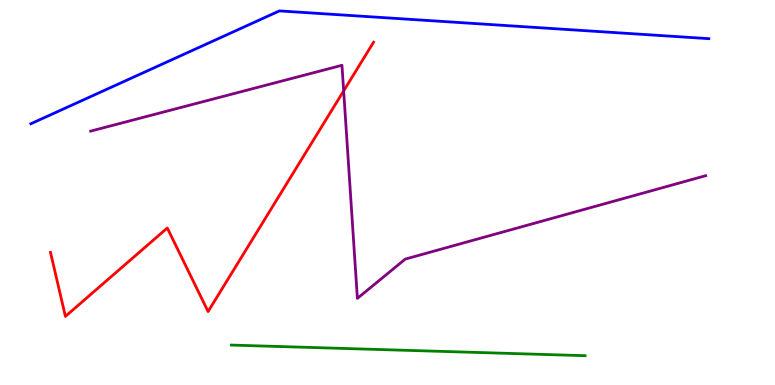[{'lines': ['blue', 'red'], 'intersections': []}, {'lines': ['green', 'red'], 'intersections': []}, {'lines': ['purple', 'red'], 'intersections': [{'x': 4.43, 'y': 7.64}]}, {'lines': ['blue', 'green'], 'intersections': []}, {'lines': ['blue', 'purple'], 'intersections': []}, {'lines': ['green', 'purple'], 'intersections': []}]